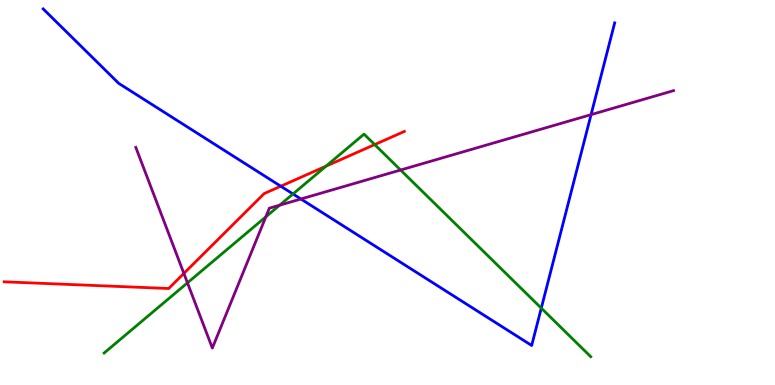[{'lines': ['blue', 'red'], 'intersections': [{'x': 3.62, 'y': 5.16}]}, {'lines': ['green', 'red'], 'intersections': [{'x': 4.21, 'y': 5.68}, {'x': 4.83, 'y': 6.24}]}, {'lines': ['purple', 'red'], 'intersections': [{'x': 2.37, 'y': 2.9}]}, {'lines': ['blue', 'green'], 'intersections': [{'x': 3.78, 'y': 4.96}, {'x': 6.98, 'y': 2.0}]}, {'lines': ['blue', 'purple'], 'intersections': [{'x': 3.88, 'y': 4.83}, {'x': 7.63, 'y': 7.02}]}, {'lines': ['green', 'purple'], 'intersections': [{'x': 2.42, 'y': 2.65}, {'x': 3.43, 'y': 4.37}, {'x': 3.61, 'y': 4.67}, {'x': 5.17, 'y': 5.58}]}]